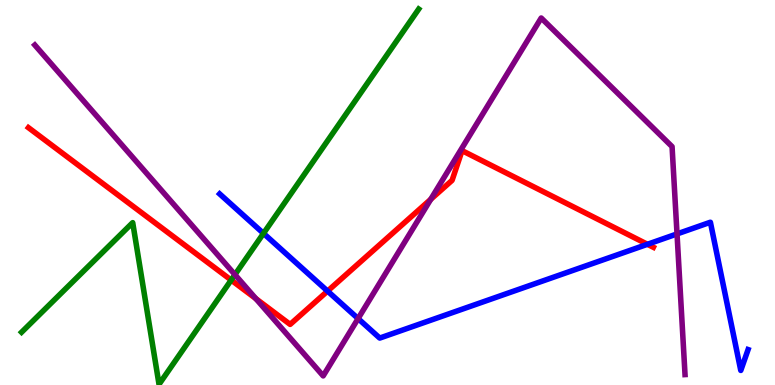[{'lines': ['blue', 'red'], 'intersections': [{'x': 4.23, 'y': 2.44}, {'x': 8.35, 'y': 3.65}]}, {'lines': ['green', 'red'], 'intersections': [{'x': 2.98, 'y': 2.73}]}, {'lines': ['purple', 'red'], 'intersections': [{'x': 3.3, 'y': 2.24}, {'x': 5.56, 'y': 4.82}]}, {'lines': ['blue', 'green'], 'intersections': [{'x': 3.4, 'y': 3.94}]}, {'lines': ['blue', 'purple'], 'intersections': [{'x': 4.62, 'y': 1.73}, {'x': 8.74, 'y': 3.92}]}, {'lines': ['green', 'purple'], 'intersections': [{'x': 3.03, 'y': 2.87}]}]